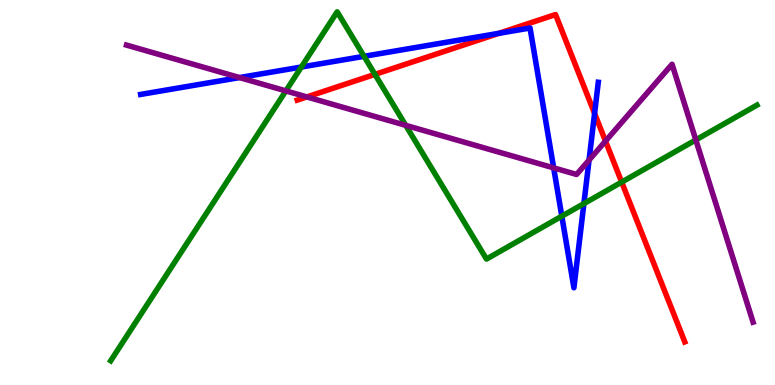[{'lines': ['blue', 'red'], 'intersections': [{'x': 6.44, 'y': 9.13}, {'x': 7.67, 'y': 7.05}]}, {'lines': ['green', 'red'], 'intersections': [{'x': 4.84, 'y': 8.07}, {'x': 8.02, 'y': 5.27}]}, {'lines': ['purple', 'red'], 'intersections': [{'x': 3.96, 'y': 7.48}, {'x': 7.81, 'y': 6.34}]}, {'lines': ['blue', 'green'], 'intersections': [{'x': 3.89, 'y': 8.26}, {'x': 4.7, 'y': 8.54}, {'x': 7.25, 'y': 4.38}, {'x': 7.53, 'y': 4.71}]}, {'lines': ['blue', 'purple'], 'intersections': [{'x': 3.09, 'y': 7.99}, {'x': 7.14, 'y': 5.64}, {'x': 7.6, 'y': 5.84}]}, {'lines': ['green', 'purple'], 'intersections': [{'x': 3.69, 'y': 7.64}, {'x': 5.24, 'y': 6.74}, {'x': 8.98, 'y': 6.37}]}]